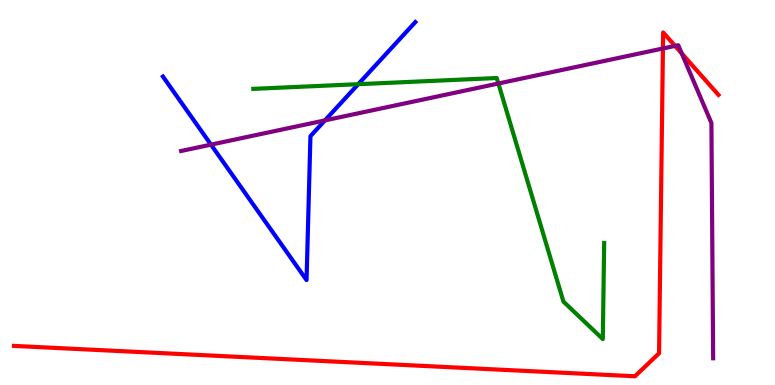[{'lines': ['blue', 'red'], 'intersections': []}, {'lines': ['green', 'red'], 'intersections': []}, {'lines': ['purple', 'red'], 'intersections': [{'x': 8.55, 'y': 8.74}, {'x': 8.71, 'y': 8.81}, {'x': 8.8, 'y': 8.61}]}, {'lines': ['blue', 'green'], 'intersections': [{'x': 4.62, 'y': 7.81}]}, {'lines': ['blue', 'purple'], 'intersections': [{'x': 2.72, 'y': 6.24}, {'x': 4.19, 'y': 6.87}]}, {'lines': ['green', 'purple'], 'intersections': [{'x': 6.43, 'y': 7.83}]}]